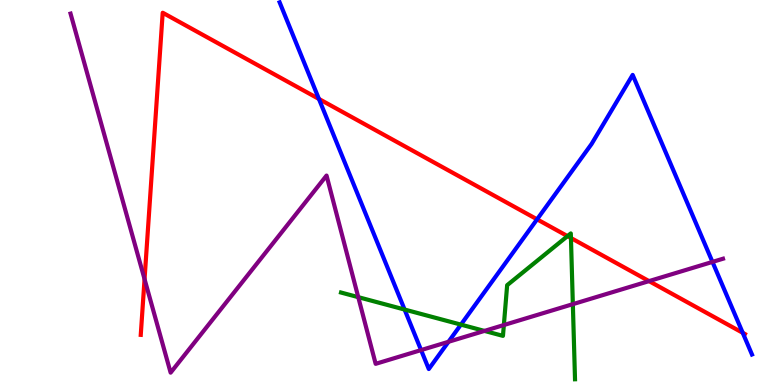[{'lines': ['blue', 'red'], 'intersections': [{'x': 4.12, 'y': 7.43}, {'x': 6.93, 'y': 4.3}, {'x': 9.58, 'y': 1.36}]}, {'lines': ['green', 'red'], 'intersections': [{'x': 7.32, 'y': 3.87}, {'x': 7.37, 'y': 3.82}]}, {'lines': ['purple', 'red'], 'intersections': [{'x': 1.87, 'y': 2.75}, {'x': 8.37, 'y': 2.7}]}, {'lines': ['blue', 'green'], 'intersections': [{'x': 5.22, 'y': 1.96}, {'x': 5.95, 'y': 1.57}]}, {'lines': ['blue', 'purple'], 'intersections': [{'x': 5.43, 'y': 0.907}, {'x': 5.79, 'y': 1.12}, {'x': 9.19, 'y': 3.2}]}, {'lines': ['green', 'purple'], 'intersections': [{'x': 4.62, 'y': 2.28}, {'x': 6.25, 'y': 1.4}, {'x': 6.5, 'y': 1.56}, {'x': 7.39, 'y': 2.1}]}]